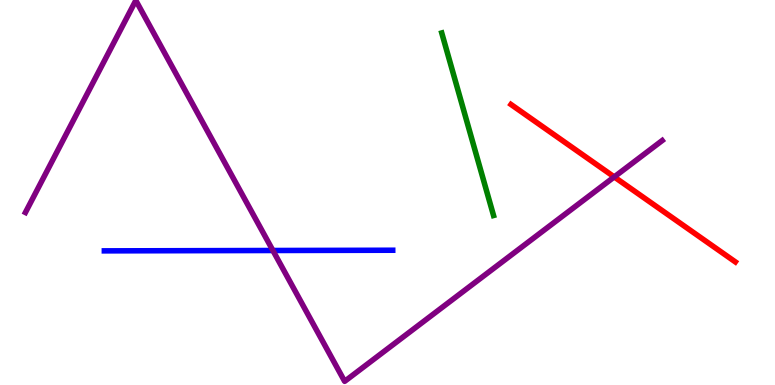[{'lines': ['blue', 'red'], 'intersections': []}, {'lines': ['green', 'red'], 'intersections': []}, {'lines': ['purple', 'red'], 'intersections': [{'x': 7.93, 'y': 5.4}]}, {'lines': ['blue', 'green'], 'intersections': []}, {'lines': ['blue', 'purple'], 'intersections': [{'x': 3.52, 'y': 3.49}]}, {'lines': ['green', 'purple'], 'intersections': []}]